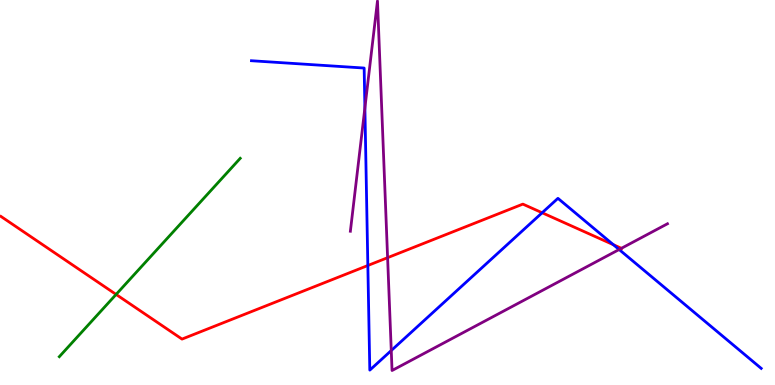[{'lines': ['blue', 'red'], 'intersections': [{'x': 4.75, 'y': 3.1}, {'x': 7.0, 'y': 4.47}, {'x': 7.91, 'y': 3.64}]}, {'lines': ['green', 'red'], 'intersections': [{'x': 1.5, 'y': 2.35}]}, {'lines': ['purple', 'red'], 'intersections': [{'x': 5.0, 'y': 3.31}, {'x': 8.02, 'y': 3.55}]}, {'lines': ['blue', 'green'], 'intersections': []}, {'lines': ['blue', 'purple'], 'intersections': [{'x': 4.71, 'y': 7.2}, {'x': 5.05, 'y': 0.895}, {'x': 7.99, 'y': 3.52}]}, {'lines': ['green', 'purple'], 'intersections': []}]